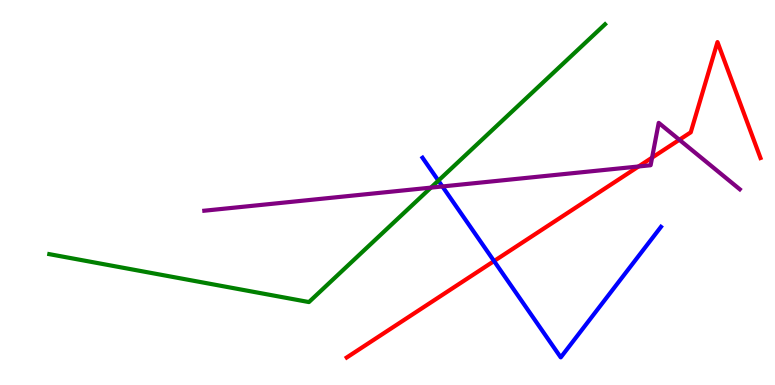[{'lines': ['blue', 'red'], 'intersections': [{'x': 6.37, 'y': 3.22}]}, {'lines': ['green', 'red'], 'intersections': []}, {'lines': ['purple', 'red'], 'intersections': [{'x': 8.24, 'y': 5.68}, {'x': 8.41, 'y': 5.91}, {'x': 8.77, 'y': 6.37}]}, {'lines': ['blue', 'green'], 'intersections': [{'x': 5.66, 'y': 5.31}]}, {'lines': ['blue', 'purple'], 'intersections': [{'x': 5.71, 'y': 5.16}]}, {'lines': ['green', 'purple'], 'intersections': [{'x': 5.56, 'y': 5.13}]}]